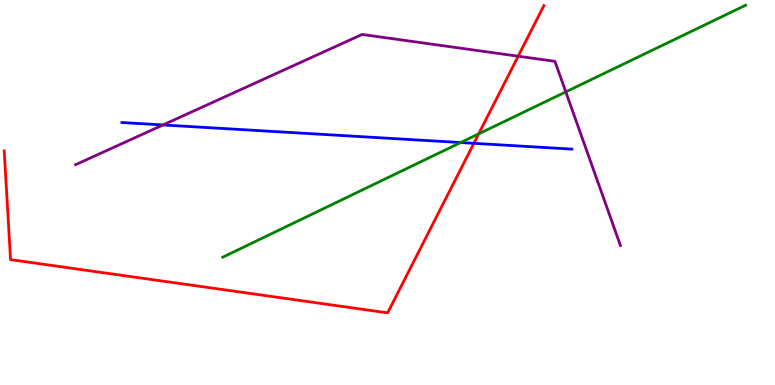[{'lines': ['blue', 'red'], 'intersections': [{'x': 6.11, 'y': 6.28}]}, {'lines': ['green', 'red'], 'intersections': [{'x': 6.18, 'y': 6.52}]}, {'lines': ['purple', 'red'], 'intersections': [{'x': 6.69, 'y': 8.54}]}, {'lines': ['blue', 'green'], 'intersections': [{'x': 5.94, 'y': 6.3}]}, {'lines': ['blue', 'purple'], 'intersections': [{'x': 2.1, 'y': 6.75}]}, {'lines': ['green', 'purple'], 'intersections': [{'x': 7.3, 'y': 7.61}]}]